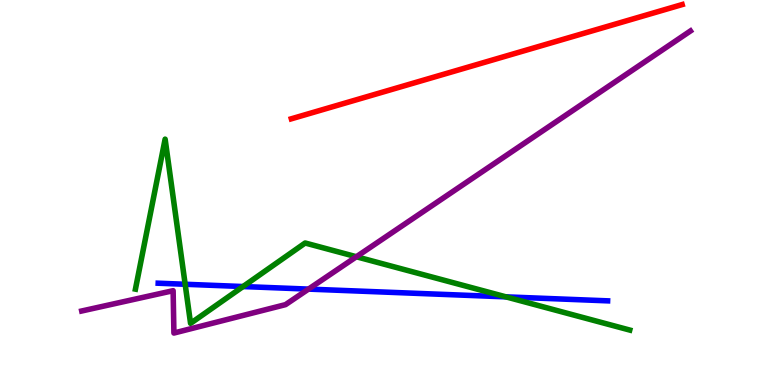[{'lines': ['blue', 'red'], 'intersections': []}, {'lines': ['green', 'red'], 'intersections': []}, {'lines': ['purple', 'red'], 'intersections': []}, {'lines': ['blue', 'green'], 'intersections': [{'x': 2.39, 'y': 2.62}, {'x': 3.14, 'y': 2.56}, {'x': 6.53, 'y': 2.29}]}, {'lines': ['blue', 'purple'], 'intersections': [{'x': 3.98, 'y': 2.49}]}, {'lines': ['green', 'purple'], 'intersections': [{'x': 4.6, 'y': 3.33}]}]